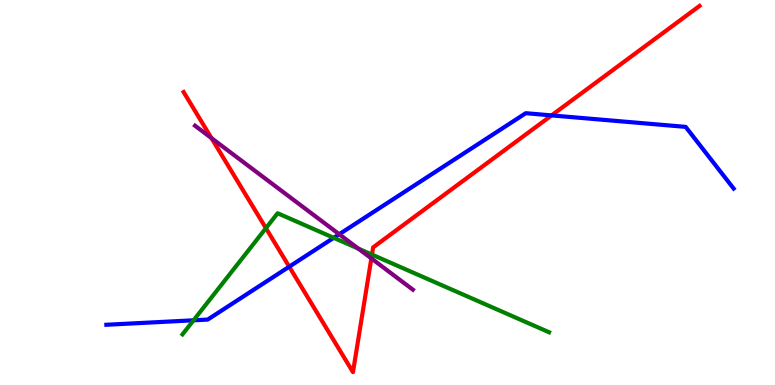[{'lines': ['blue', 'red'], 'intersections': [{'x': 3.73, 'y': 3.07}, {'x': 7.12, 'y': 7.0}]}, {'lines': ['green', 'red'], 'intersections': [{'x': 3.43, 'y': 4.07}, {'x': 4.8, 'y': 3.39}]}, {'lines': ['purple', 'red'], 'intersections': [{'x': 2.73, 'y': 6.41}, {'x': 4.79, 'y': 3.29}]}, {'lines': ['blue', 'green'], 'intersections': [{'x': 2.5, 'y': 1.68}, {'x': 4.31, 'y': 3.82}]}, {'lines': ['blue', 'purple'], 'intersections': [{'x': 4.38, 'y': 3.92}]}, {'lines': ['green', 'purple'], 'intersections': [{'x': 4.62, 'y': 3.54}]}]